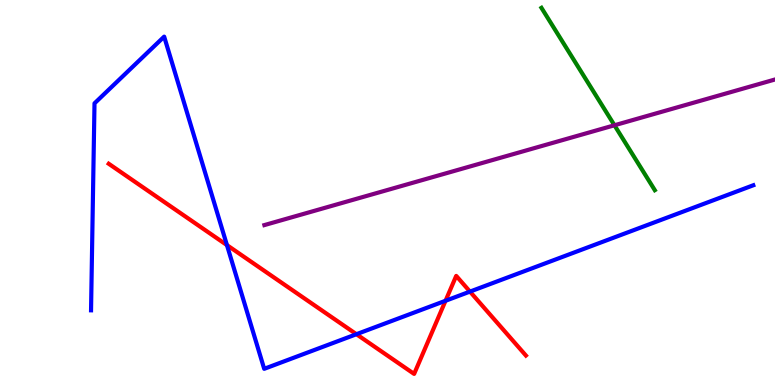[{'lines': ['blue', 'red'], 'intersections': [{'x': 2.93, 'y': 3.63}, {'x': 4.6, 'y': 1.32}, {'x': 5.75, 'y': 2.19}, {'x': 6.06, 'y': 2.43}]}, {'lines': ['green', 'red'], 'intersections': []}, {'lines': ['purple', 'red'], 'intersections': []}, {'lines': ['blue', 'green'], 'intersections': []}, {'lines': ['blue', 'purple'], 'intersections': []}, {'lines': ['green', 'purple'], 'intersections': [{'x': 7.93, 'y': 6.75}]}]